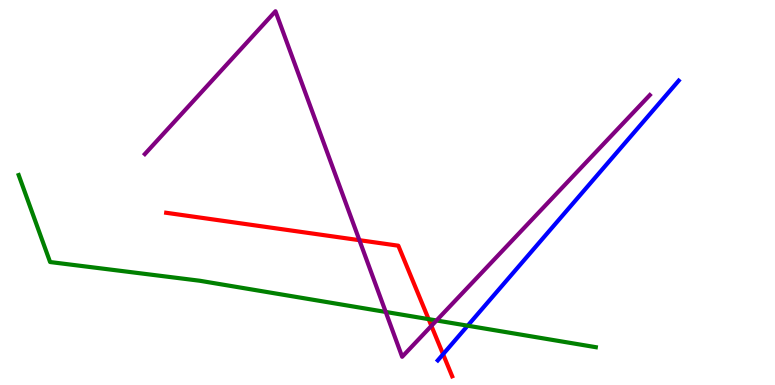[{'lines': ['blue', 'red'], 'intersections': [{'x': 5.72, 'y': 0.799}]}, {'lines': ['green', 'red'], 'intersections': [{'x': 5.53, 'y': 1.71}]}, {'lines': ['purple', 'red'], 'intersections': [{'x': 4.64, 'y': 3.76}, {'x': 5.57, 'y': 1.54}]}, {'lines': ['blue', 'green'], 'intersections': [{'x': 6.03, 'y': 1.54}]}, {'lines': ['blue', 'purple'], 'intersections': []}, {'lines': ['green', 'purple'], 'intersections': [{'x': 4.98, 'y': 1.9}, {'x': 5.63, 'y': 1.68}]}]